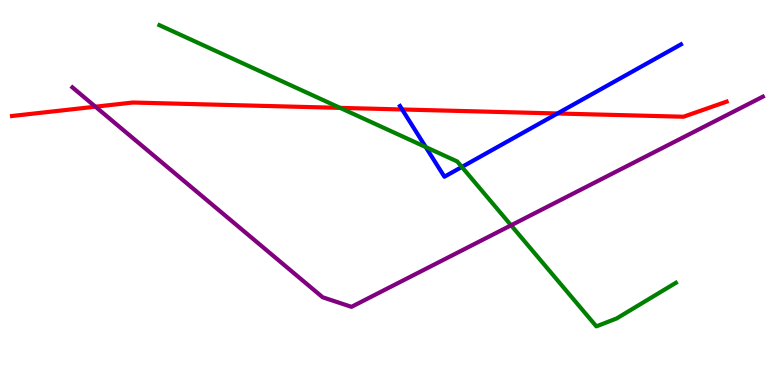[{'lines': ['blue', 'red'], 'intersections': [{'x': 5.19, 'y': 7.16}, {'x': 7.19, 'y': 7.05}]}, {'lines': ['green', 'red'], 'intersections': [{'x': 4.39, 'y': 7.2}]}, {'lines': ['purple', 'red'], 'intersections': [{'x': 1.23, 'y': 7.23}]}, {'lines': ['blue', 'green'], 'intersections': [{'x': 5.49, 'y': 6.18}, {'x': 5.96, 'y': 5.66}]}, {'lines': ['blue', 'purple'], 'intersections': []}, {'lines': ['green', 'purple'], 'intersections': [{'x': 6.59, 'y': 4.15}]}]